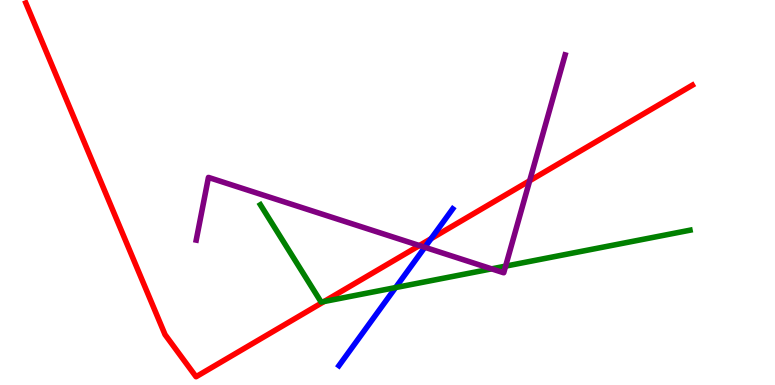[{'lines': ['blue', 'red'], 'intersections': [{'x': 5.56, 'y': 3.8}]}, {'lines': ['green', 'red'], 'intersections': [{'x': 4.18, 'y': 2.17}]}, {'lines': ['purple', 'red'], 'intersections': [{'x': 5.41, 'y': 3.62}, {'x': 6.83, 'y': 5.31}]}, {'lines': ['blue', 'green'], 'intersections': [{'x': 5.1, 'y': 2.53}]}, {'lines': ['blue', 'purple'], 'intersections': [{'x': 5.48, 'y': 3.58}]}, {'lines': ['green', 'purple'], 'intersections': [{'x': 6.34, 'y': 3.02}, {'x': 6.52, 'y': 3.09}]}]